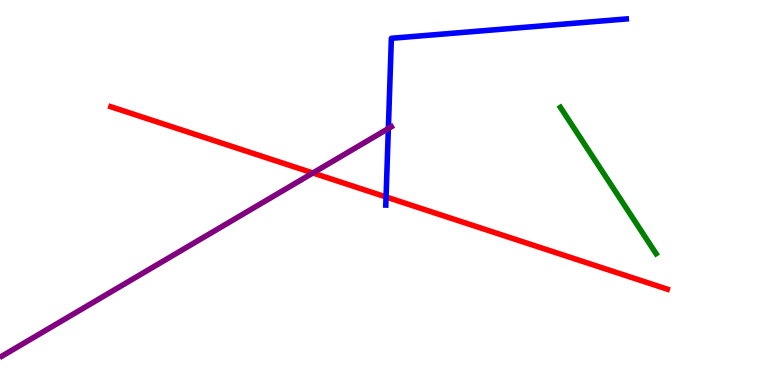[{'lines': ['blue', 'red'], 'intersections': [{'x': 4.98, 'y': 4.88}]}, {'lines': ['green', 'red'], 'intersections': []}, {'lines': ['purple', 'red'], 'intersections': [{'x': 4.04, 'y': 5.51}]}, {'lines': ['blue', 'green'], 'intersections': []}, {'lines': ['blue', 'purple'], 'intersections': [{'x': 5.01, 'y': 6.66}]}, {'lines': ['green', 'purple'], 'intersections': []}]